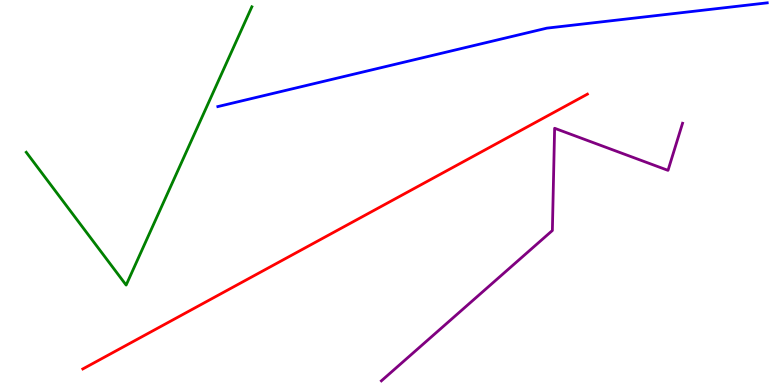[{'lines': ['blue', 'red'], 'intersections': []}, {'lines': ['green', 'red'], 'intersections': []}, {'lines': ['purple', 'red'], 'intersections': []}, {'lines': ['blue', 'green'], 'intersections': []}, {'lines': ['blue', 'purple'], 'intersections': []}, {'lines': ['green', 'purple'], 'intersections': []}]